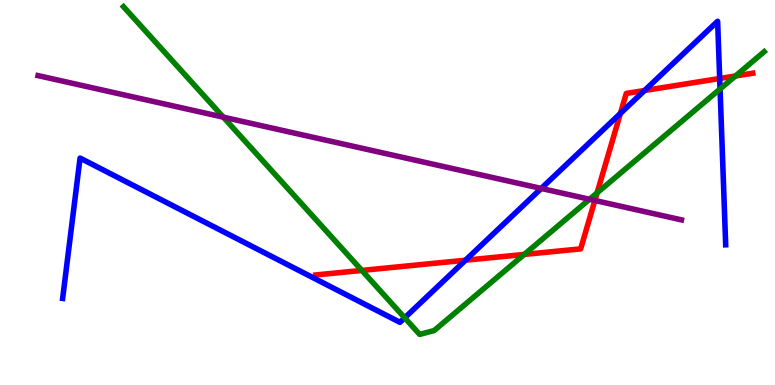[{'lines': ['blue', 'red'], 'intersections': [{'x': 6.01, 'y': 3.24}, {'x': 8.01, 'y': 7.05}, {'x': 8.32, 'y': 7.65}, {'x': 9.29, 'y': 7.96}]}, {'lines': ['green', 'red'], 'intersections': [{'x': 4.67, 'y': 2.98}, {'x': 6.76, 'y': 3.39}, {'x': 7.7, 'y': 4.99}, {'x': 9.49, 'y': 8.03}]}, {'lines': ['purple', 'red'], 'intersections': [{'x': 7.68, 'y': 4.79}]}, {'lines': ['blue', 'green'], 'intersections': [{'x': 5.22, 'y': 1.74}, {'x': 9.29, 'y': 7.69}]}, {'lines': ['blue', 'purple'], 'intersections': [{'x': 6.98, 'y': 5.11}]}, {'lines': ['green', 'purple'], 'intersections': [{'x': 2.88, 'y': 6.96}, {'x': 7.61, 'y': 4.82}]}]